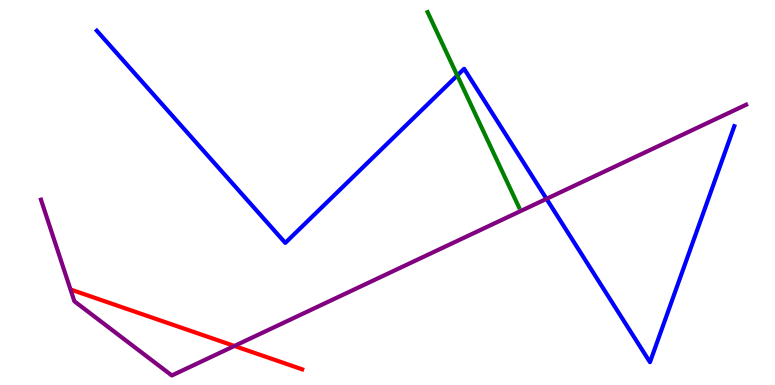[{'lines': ['blue', 'red'], 'intersections': []}, {'lines': ['green', 'red'], 'intersections': []}, {'lines': ['purple', 'red'], 'intersections': [{'x': 3.02, 'y': 1.01}]}, {'lines': ['blue', 'green'], 'intersections': [{'x': 5.9, 'y': 8.04}]}, {'lines': ['blue', 'purple'], 'intersections': [{'x': 7.05, 'y': 4.84}]}, {'lines': ['green', 'purple'], 'intersections': []}]